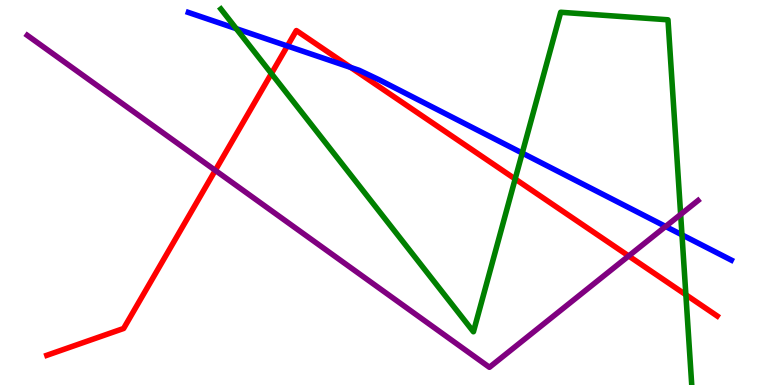[{'lines': ['blue', 'red'], 'intersections': [{'x': 3.71, 'y': 8.81}, {'x': 4.53, 'y': 8.25}]}, {'lines': ['green', 'red'], 'intersections': [{'x': 3.5, 'y': 8.09}, {'x': 6.65, 'y': 5.35}, {'x': 8.85, 'y': 2.34}]}, {'lines': ['purple', 'red'], 'intersections': [{'x': 2.78, 'y': 5.57}, {'x': 8.11, 'y': 3.35}]}, {'lines': ['blue', 'green'], 'intersections': [{'x': 3.05, 'y': 9.26}, {'x': 6.74, 'y': 6.02}, {'x': 8.8, 'y': 3.9}]}, {'lines': ['blue', 'purple'], 'intersections': [{'x': 8.59, 'y': 4.12}]}, {'lines': ['green', 'purple'], 'intersections': [{'x': 8.78, 'y': 4.43}]}]